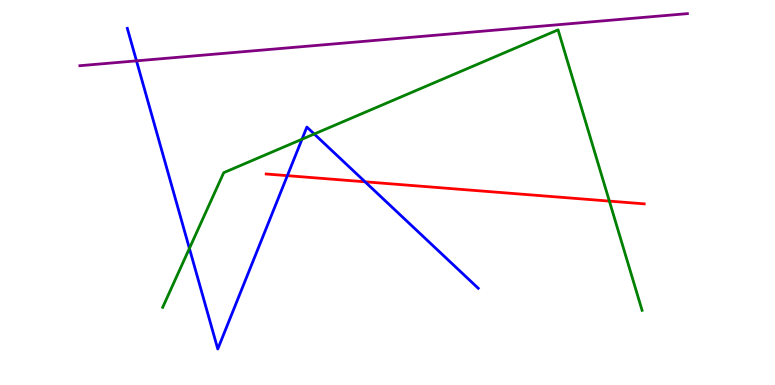[{'lines': ['blue', 'red'], 'intersections': [{'x': 3.71, 'y': 5.44}, {'x': 4.71, 'y': 5.28}]}, {'lines': ['green', 'red'], 'intersections': [{'x': 7.86, 'y': 4.78}]}, {'lines': ['purple', 'red'], 'intersections': []}, {'lines': ['blue', 'green'], 'intersections': [{'x': 2.44, 'y': 3.55}, {'x': 3.9, 'y': 6.38}, {'x': 4.05, 'y': 6.52}]}, {'lines': ['blue', 'purple'], 'intersections': [{'x': 1.76, 'y': 8.42}]}, {'lines': ['green', 'purple'], 'intersections': []}]